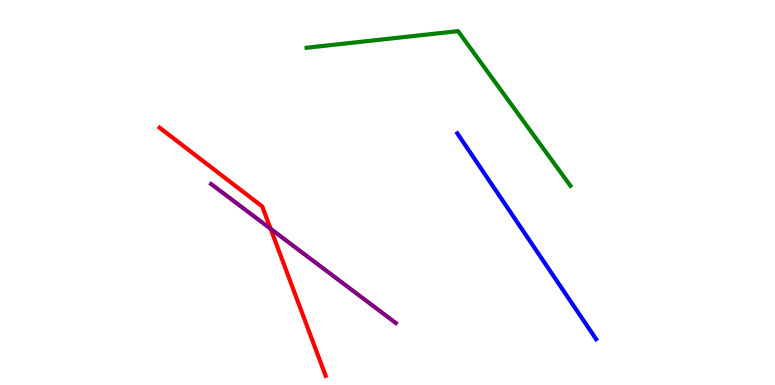[{'lines': ['blue', 'red'], 'intersections': []}, {'lines': ['green', 'red'], 'intersections': []}, {'lines': ['purple', 'red'], 'intersections': [{'x': 3.49, 'y': 4.06}]}, {'lines': ['blue', 'green'], 'intersections': []}, {'lines': ['blue', 'purple'], 'intersections': []}, {'lines': ['green', 'purple'], 'intersections': []}]